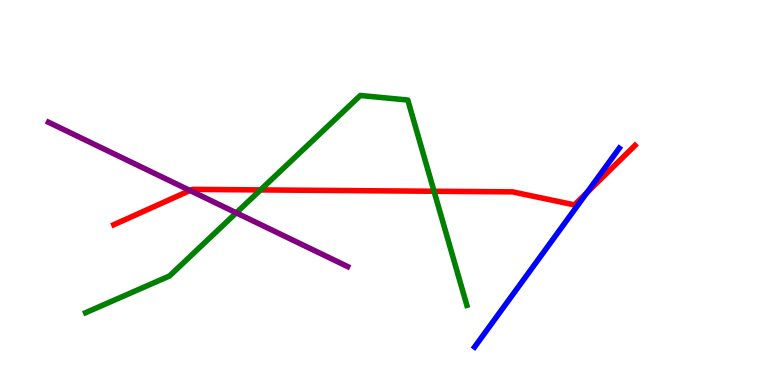[{'lines': ['blue', 'red'], 'intersections': [{'x': 7.57, 'y': 4.99}]}, {'lines': ['green', 'red'], 'intersections': [{'x': 3.36, 'y': 5.07}, {'x': 5.6, 'y': 5.03}]}, {'lines': ['purple', 'red'], 'intersections': [{'x': 2.45, 'y': 5.05}]}, {'lines': ['blue', 'green'], 'intersections': []}, {'lines': ['blue', 'purple'], 'intersections': []}, {'lines': ['green', 'purple'], 'intersections': [{'x': 3.05, 'y': 4.47}]}]